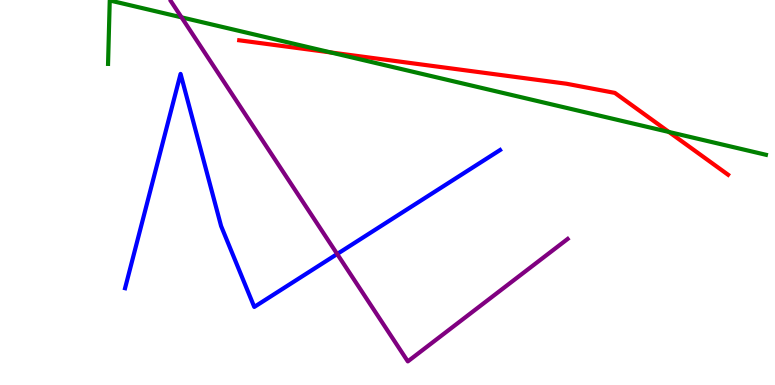[{'lines': ['blue', 'red'], 'intersections': []}, {'lines': ['green', 'red'], 'intersections': [{'x': 4.27, 'y': 8.64}, {'x': 8.63, 'y': 6.57}]}, {'lines': ['purple', 'red'], 'intersections': []}, {'lines': ['blue', 'green'], 'intersections': []}, {'lines': ['blue', 'purple'], 'intersections': [{'x': 4.35, 'y': 3.4}]}, {'lines': ['green', 'purple'], 'intersections': [{'x': 2.34, 'y': 9.55}]}]